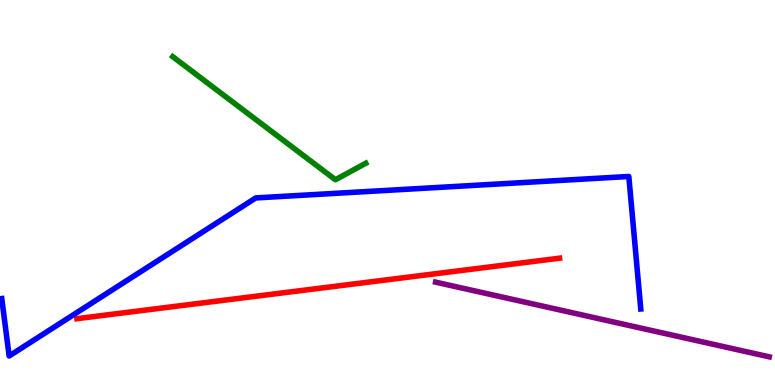[{'lines': ['blue', 'red'], 'intersections': []}, {'lines': ['green', 'red'], 'intersections': []}, {'lines': ['purple', 'red'], 'intersections': []}, {'lines': ['blue', 'green'], 'intersections': []}, {'lines': ['blue', 'purple'], 'intersections': []}, {'lines': ['green', 'purple'], 'intersections': []}]